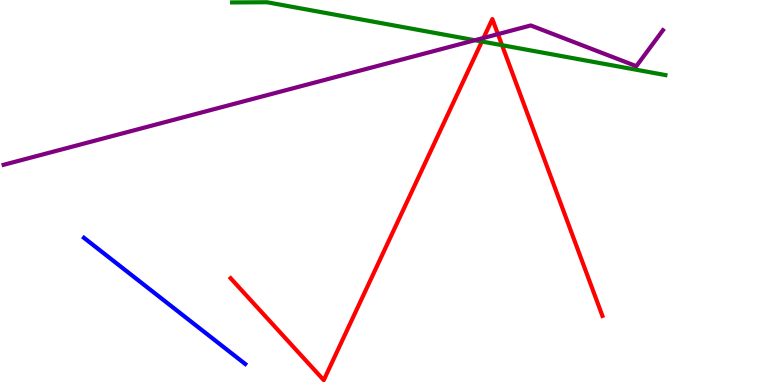[{'lines': ['blue', 'red'], 'intersections': []}, {'lines': ['green', 'red'], 'intersections': [{'x': 6.22, 'y': 8.92}, {'x': 6.48, 'y': 8.83}]}, {'lines': ['purple', 'red'], 'intersections': [{'x': 6.24, 'y': 9.01}, {'x': 6.42, 'y': 9.11}]}, {'lines': ['blue', 'green'], 'intersections': []}, {'lines': ['blue', 'purple'], 'intersections': []}, {'lines': ['green', 'purple'], 'intersections': [{'x': 6.13, 'y': 8.96}]}]